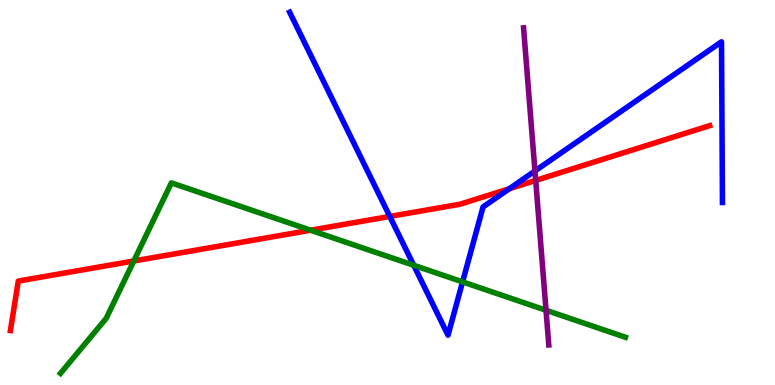[{'lines': ['blue', 'red'], 'intersections': [{'x': 5.03, 'y': 4.38}, {'x': 6.57, 'y': 5.1}]}, {'lines': ['green', 'red'], 'intersections': [{'x': 1.73, 'y': 3.22}, {'x': 4.01, 'y': 4.02}]}, {'lines': ['purple', 'red'], 'intersections': [{'x': 6.91, 'y': 5.31}]}, {'lines': ['blue', 'green'], 'intersections': [{'x': 5.34, 'y': 3.11}, {'x': 5.97, 'y': 2.68}]}, {'lines': ['blue', 'purple'], 'intersections': [{'x': 6.9, 'y': 5.56}]}, {'lines': ['green', 'purple'], 'intersections': [{'x': 7.05, 'y': 1.94}]}]